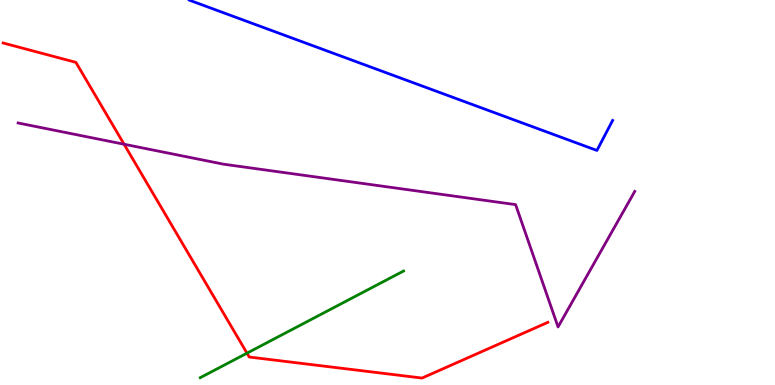[{'lines': ['blue', 'red'], 'intersections': []}, {'lines': ['green', 'red'], 'intersections': [{'x': 3.19, 'y': 0.827}]}, {'lines': ['purple', 'red'], 'intersections': [{'x': 1.6, 'y': 6.25}]}, {'lines': ['blue', 'green'], 'intersections': []}, {'lines': ['blue', 'purple'], 'intersections': []}, {'lines': ['green', 'purple'], 'intersections': []}]